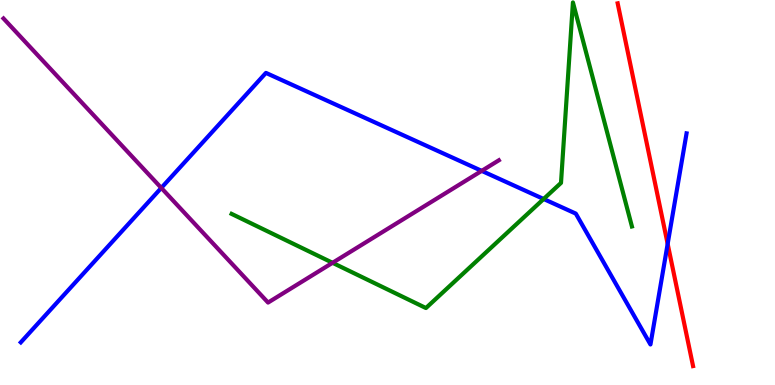[{'lines': ['blue', 'red'], 'intersections': [{'x': 8.62, 'y': 3.67}]}, {'lines': ['green', 'red'], 'intersections': []}, {'lines': ['purple', 'red'], 'intersections': []}, {'lines': ['blue', 'green'], 'intersections': [{'x': 7.01, 'y': 4.83}]}, {'lines': ['blue', 'purple'], 'intersections': [{'x': 2.08, 'y': 5.12}, {'x': 6.22, 'y': 5.56}]}, {'lines': ['green', 'purple'], 'intersections': [{'x': 4.29, 'y': 3.17}]}]